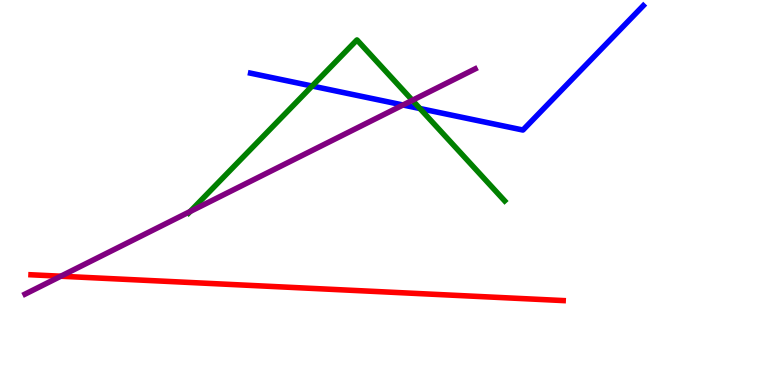[{'lines': ['blue', 'red'], 'intersections': []}, {'lines': ['green', 'red'], 'intersections': []}, {'lines': ['purple', 'red'], 'intersections': [{'x': 0.785, 'y': 2.83}]}, {'lines': ['blue', 'green'], 'intersections': [{'x': 4.03, 'y': 7.77}, {'x': 5.42, 'y': 7.18}]}, {'lines': ['blue', 'purple'], 'intersections': [{'x': 5.2, 'y': 7.27}]}, {'lines': ['green', 'purple'], 'intersections': [{'x': 2.45, 'y': 4.51}, {'x': 5.32, 'y': 7.39}]}]